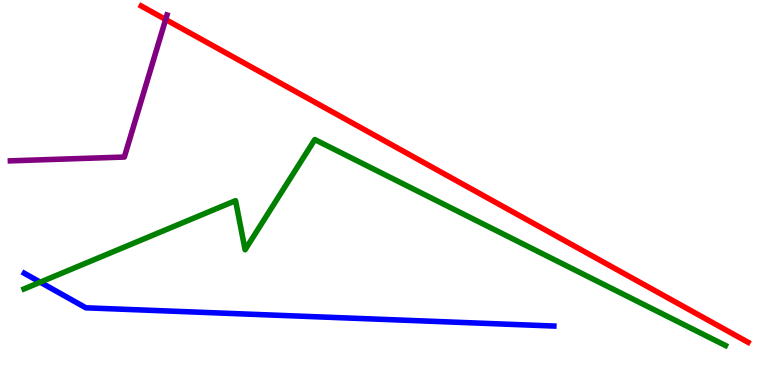[{'lines': ['blue', 'red'], 'intersections': []}, {'lines': ['green', 'red'], 'intersections': []}, {'lines': ['purple', 'red'], 'intersections': [{'x': 2.14, 'y': 9.49}]}, {'lines': ['blue', 'green'], 'intersections': [{'x': 0.519, 'y': 2.67}]}, {'lines': ['blue', 'purple'], 'intersections': []}, {'lines': ['green', 'purple'], 'intersections': []}]